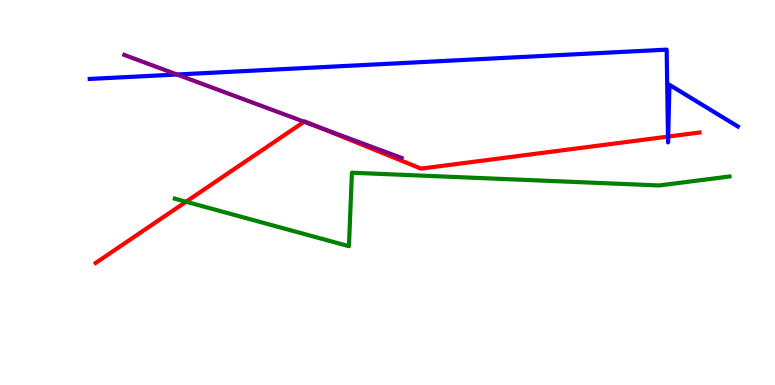[{'lines': ['blue', 'red'], 'intersections': [{'x': 8.62, 'y': 6.45}, {'x': 8.62, 'y': 6.45}]}, {'lines': ['green', 'red'], 'intersections': [{'x': 2.4, 'y': 4.76}]}, {'lines': ['purple', 'red'], 'intersections': [{'x': 3.92, 'y': 6.84}, {'x': 4.12, 'y': 6.69}]}, {'lines': ['blue', 'green'], 'intersections': []}, {'lines': ['blue', 'purple'], 'intersections': [{'x': 2.28, 'y': 8.06}]}, {'lines': ['green', 'purple'], 'intersections': []}]